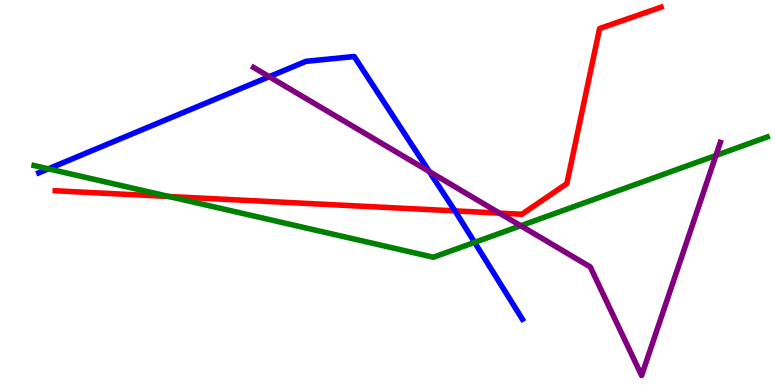[{'lines': ['blue', 'red'], 'intersections': [{'x': 5.87, 'y': 4.52}]}, {'lines': ['green', 'red'], 'intersections': [{'x': 2.18, 'y': 4.9}]}, {'lines': ['purple', 'red'], 'intersections': [{'x': 6.44, 'y': 4.46}]}, {'lines': ['blue', 'green'], 'intersections': [{'x': 0.625, 'y': 5.61}, {'x': 6.12, 'y': 3.7}]}, {'lines': ['blue', 'purple'], 'intersections': [{'x': 3.47, 'y': 8.01}, {'x': 5.54, 'y': 5.54}]}, {'lines': ['green', 'purple'], 'intersections': [{'x': 6.72, 'y': 4.14}, {'x': 9.24, 'y': 5.96}]}]